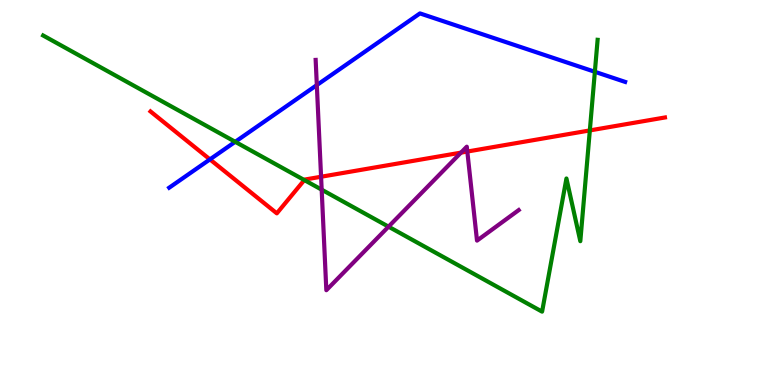[{'lines': ['blue', 'red'], 'intersections': [{'x': 2.71, 'y': 5.86}]}, {'lines': ['green', 'red'], 'intersections': [{'x': 3.93, 'y': 5.32}, {'x': 7.61, 'y': 6.61}]}, {'lines': ['purple', 'red'], 'intersections': [{'x': 4.14, 'y': 5.41}, {'x': 5.95, 'y': 6.04}, {'x': 6.03, 'y': 6.06}]}, {'lines': ['blue', 'green'], 'intersections': [{'x': 3.04, 'y': 6.32}, {'x': 7.68, 'y': 8.14}]}, {'lines': ['blue', 'purple'], 'intersections': [{'x': 4.09, 'y': 7.79}]}, {'lines': ['green', 'purple'], 'intersections': [{'x': 4.15, 'y': 5.07}, {'x': 5.01, 'y': 4.11}]}]